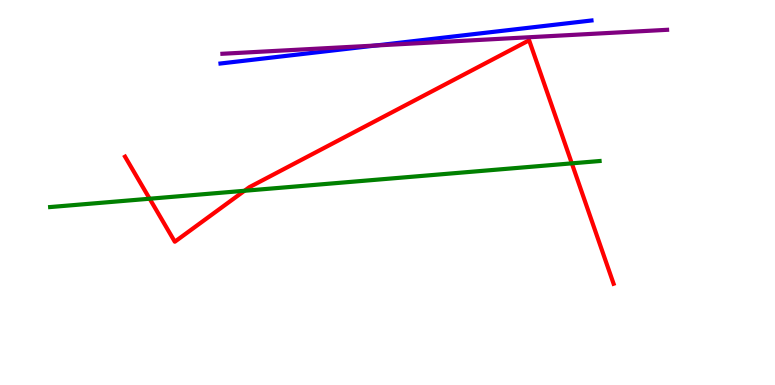[{'lines': ['blue', 'red'], 'intersections': []}, {'lines': ['green', 'red'], 'intersections': [{'x': 1.93, 'y': 4.84}, {'x': 3.15, 'y': 5.04}, {'x': 7.38, 'y': 5.76}]}, {'lines': ['purple', 'red'], 'intersections': []}, {'lines': ['blue', 'green'], 'intersections': []}, {'lines': ['blue', 'purple'], 'intersections': [{'x': 4.85, 'y': 8.82}]}, {'lines': ['green', 'purple'], 'intersections': []}]